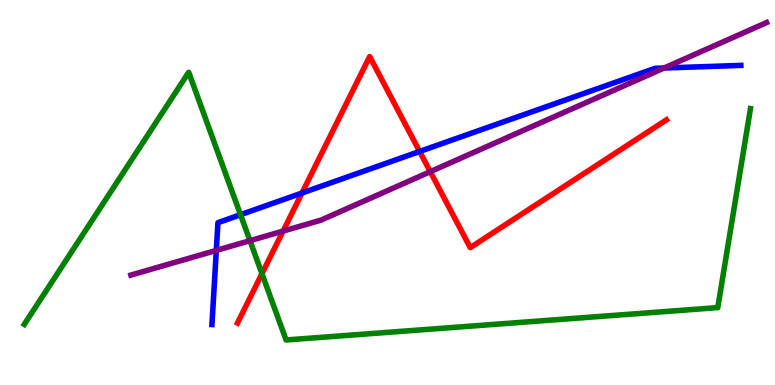[{'lines': ['blue', 'red'], 'intersections': [{'x': 3.9, 'y': 4.99}, {'x': 5.41, 'y': 6.07}]}, {'lines': ['green', 'red'], 'intersections': [{'x': 3.38, 'y': 2.89}]}, {'lines': ['purple', 'red'], 'intersections': [{'x': 3.65, 'y': 4.0}, {'x': 5.55, 'y': 5.54}]}, {'lines': ['blue', 'green'], 'intersections': [{'x': 3.1, 'y': 4.42}]}, {'lines': ['blue', 'purple'], 'intersections': [{'x': 2.79, 'y': 3.5}, {'x': 8.57, 'y': 8.23}]}, {'lines': ['green', 'purple'], 'intersections': [{'x': 3.23, 'y': 3.75}]}]